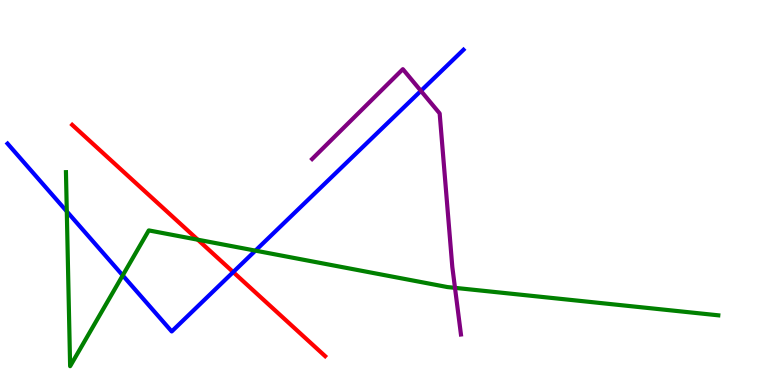[{'lines': ['blue', 'red'], 'intersections': [{'x': 3.01, 'y': 2.93}]}, {'lines': ['green', 'red'], 'intersections': [{'x': 2.55, 'y': 3.77}]}, {'lines': ['purple', 'red'], 'intersections': []}, {'lines': ['blue', 'green'], 'intersections': [{'x': 0.862, 'y': 4.51}, {'x': 1.58, 'y': 2.85}, {'x': 3.3, 'y': 3.49}]}, {'lines': ['blue', 'purple'], 'intersections': [{'x': 5.43, 'y': 7.64}]}, {'lines': ['green', 'purple'], 'intersections': [{'x': 5.87, 'y': 2.52}]}]